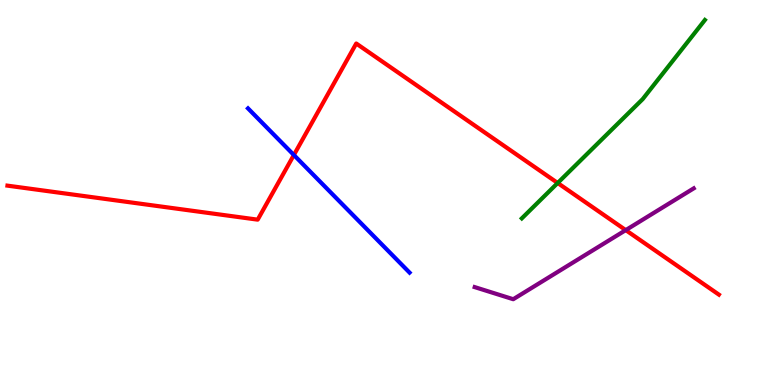[{'lines': ['blue', 'red'], 'intersections': [{'x': 3.79, 'y': 5.97}]}, {'lines': ['green', 'red'], 'intersections': [{'x': 7.2, 'y': 5.25}]}, {'lines': ['purple', 'red'], 'intersections': [{'x': 8.07, 'y': 4.02}]}, {'lines': ['blue', 'green'], 'intersections': []}, {'lines': ['blue', 'purple'], 'intersections': []}, {'lines': ['green', 'purple'], 'intersections': []}]